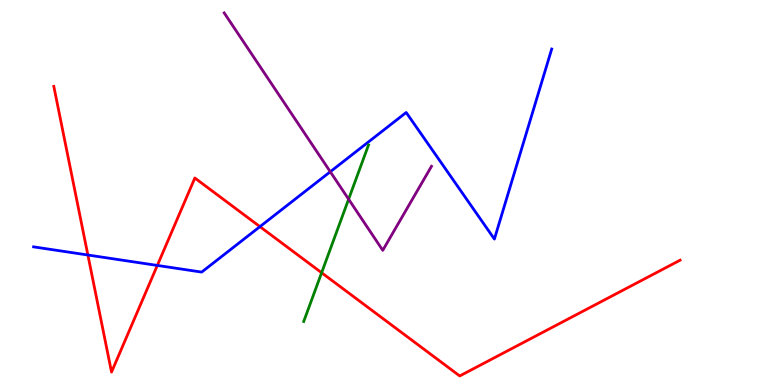[{'lines': ['blue', 'red'], 'intersections': [{'x': 1.13, 'y': 3.38}, {'x': 2.03, 'y': 3.11}, {'x': 3.35, 'y': 4.11}]}, {'lines': ['green', 'red'], 'intersections': [{'x': 4.15, 'y': 2.92}]}, {'lines': ['purple', 'red'], 'intersections': []}, {'lines': ['blue', 'green'], 'intersections': []}, {'lines': ['blue', 'purple'], 'intersections': [{'x': 4.26, 'y': 5.54}]}, {'lines': ['green', 'purple'], 'intersections': [{'x': 4.5, 'y': 4.83}]}]